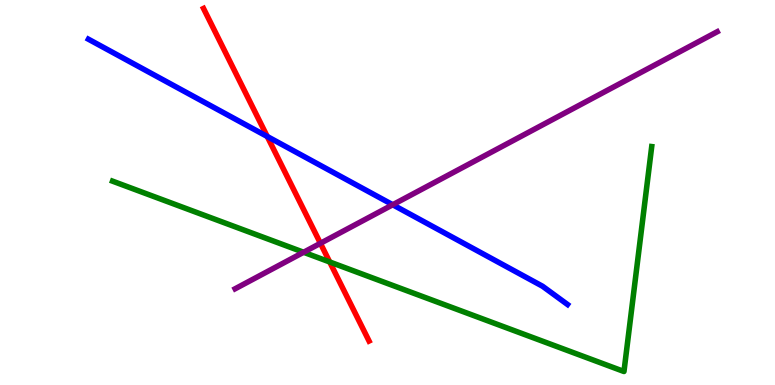[{'lines': ['blue', 'red'], 'intersections': [{'x': 3.45, 'y': 6.45}]}, {'lines': ['green', 'red'], 'intersections': [{'x': 4.25, 'y': 3.2}]}, {'lines': ['purple', 'red'], 'intersections': [{'x': 4.13, 'y': 3.68}]}, {'lines': ['blue', 'green'], 'intersections': []}, {'lines': ['blue', 'purple'], 'intersections': [{'x': 5.07, 'y': 4.68}]}, {'lines': ['green', 'purple'], 'intersections': [{'x': 3.92, 'y': 3.45}]}]